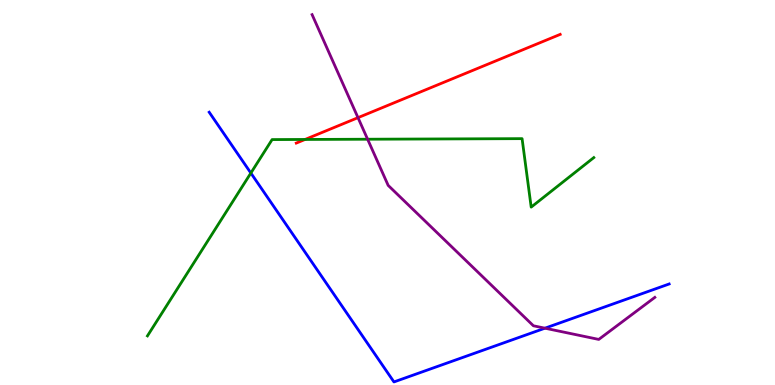[{'lines': ['blue', 'red'], 'intersections': []}, {'lines': ['green', 'red'], 'intersections': [{'x': 3.94, 'y': 6.38}]}, {'lines': ['purple', 'red'], 'intersections': [{'x': 4.62, 'y': 6.94}]}, {'lines': ['blue', 'green'], 'intersections': [{'x': 3.24, 'y': 5.51}]}, {'lines': ['blue', 'purple'], 'intersections': [{'x': 7.03, 'y': 1.48}]}, {'lines': ['green', 'purple'], 'intersections': [{'x': 4.74, 'y': 6.38}]}]